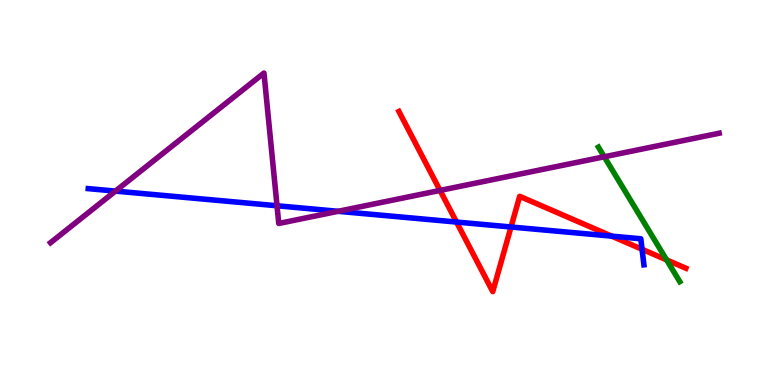[{'lines': ['blue', 'red'], 'intersections': [{'x': 5.89, 'y': 4.23}, {'x': 6.59, 'y': 4.1}, {'x': 7.89, 'y': 3.87}, {'x': 8.28, 'y': 3.53}]}, {'lines': ['green', 'red'], 'intersections': [{'x': 8.6, 'y': 3.25}]}, {'lines': ['purple', 'red'], 'intersections': [{'x': 5.68, 'y': 5.05}]}, {'lines': ['blue', 'green'], 'intersections': []}, {'lines': ['blue', 'purple'], 'intersections': [{'x': 1.49, 'y': 5.04}, {'x': 3.57, 'y': 4.66}, {'x': 4.36, 'y': 4.51}]}, {'lines': ['green', 'purple'], 'intersections': [{'x': 7.8, 'y': 5.93}]}]